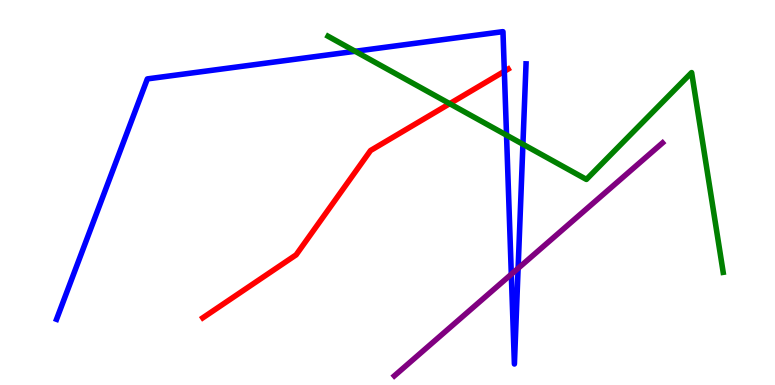[{'lines': ['blue', 'red'], 'intersections': [{'x': 6.51, 'y': 8.15}]}, {'lines': ['green', 'red'], 'intersections': [{'x': 5.8, 'y': 7.31}]}, {'lines': ['purple', 'red'], 'intersections': []}, {'lines': ['blue', 'green'], 'intersections': [{'x': 4.58, 'y': 8.67}, {'x': 6.54, 'y': 6.49}, {'x': 6.75, 'y': 6.25}]}, {'lines': ['blue', 'purple'], 'intersections': [{'x': 6.6, 'y': 2.88}, {'x': 6.69, 'y': 3.03}]}, {'lines': ['green', 'purple'], 'intersections': []}]